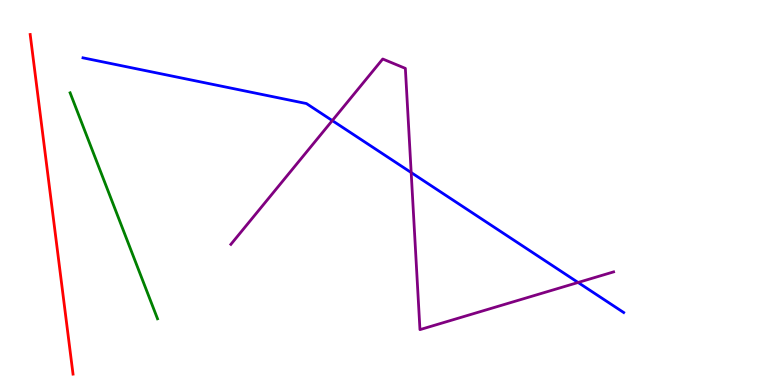[{'lines': ['blue', 'red'], 'intersections': []}, {'lines': ['green', 'red'], 'intersections': []}, {'lines': ['purple', 'red'], 'intersections': []}, {'lines': ['blue', 'green'], 'intersections': []}, {'lines': ['blue', 'purple'], 'intersections': [{'x': 4.29, 'y': 6.87}, {'x': 5.31, 'y': 5.52}, {'x': 7.46, 'y': 2.66}]}, {'lines': ['green', 'purple'], 'intersections': []}]